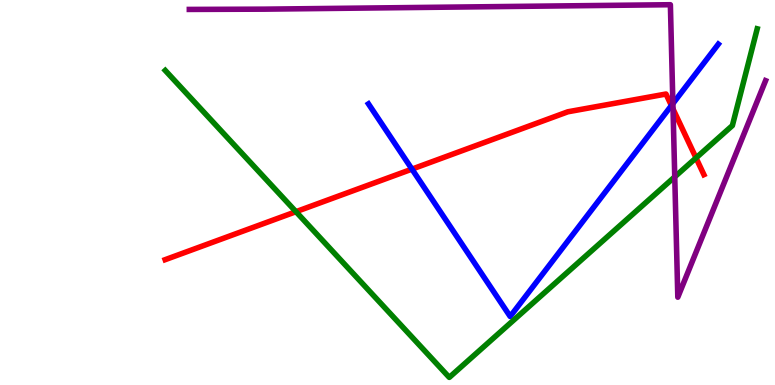[{'lines': ['blue', 'red'], 'intersections': [{'x': 5.32, 'y': 5.61}, {'x': 8.66, 'y': 7.26}]}, {'lines': ['green', 'red'], 'intersections': [{'x': 3.82, 'y': 4.5}, {'x': 8.98, 'y': 5.9}]}, {'lines': ['purple', 'red'], 'intersections': [{'x': 8.68, 'y': 7.17}]}, {'lines': ['blue', 'green'], 'intersections': []}, {'lines': ['blue', 'purple'], 'intersections': [{'x': 8.68, 'y': 7.31}]}, {'lines': ['green', 'purple'], 'intersections': [{'x': 8.71, 'y': 5.41}]}]